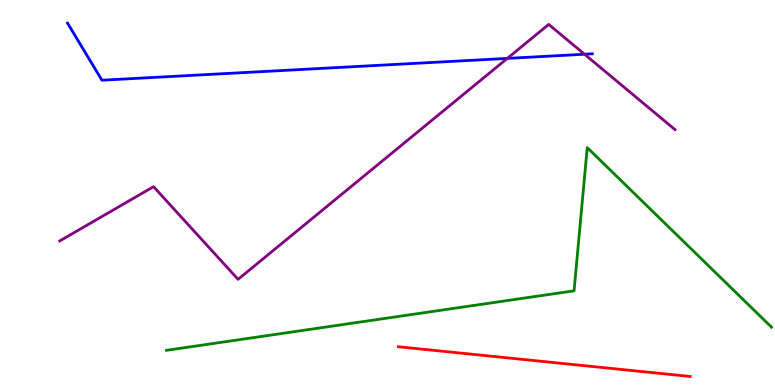[{'lines': ['blue', 'red'], 'intersections': []}, {'lines': ['green', 'red'], 'intersections': []}, {'lines': ['purple', 'red'], 'intersections': []}, {'lines': ['blue', 'green'], 'intersections': []}, {'lines': ['blue', 'purple'], 'intersections': [{'x': 6.55, 'y': 8.48}, {'x': 7.54, 'y': 8.59}]}, {'lines': ['green', 'purple'], 'intersections': []}]